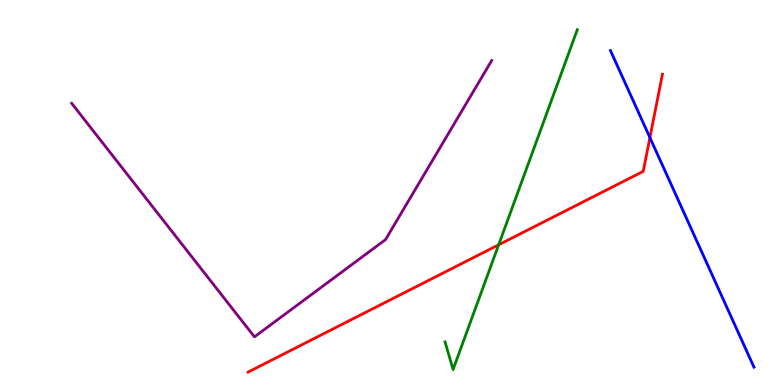[{'lines': ['blue', 'red'], 'intersections': [{'x': 8.39, 'y': 6.43}]}, {'lines': ['green', 'red'], 'intersections': [{'x': 6.43, 'y': 3.64}]}, {'lines': ['purple', 'red'], 'intersections': []}, {'lines': ['blue', 'green'], 'intersections': []}, {'lines': ['blue', 'purple'], 'intersections': []}, {'lines': ['green', 'purple'], 'intersections': []}]